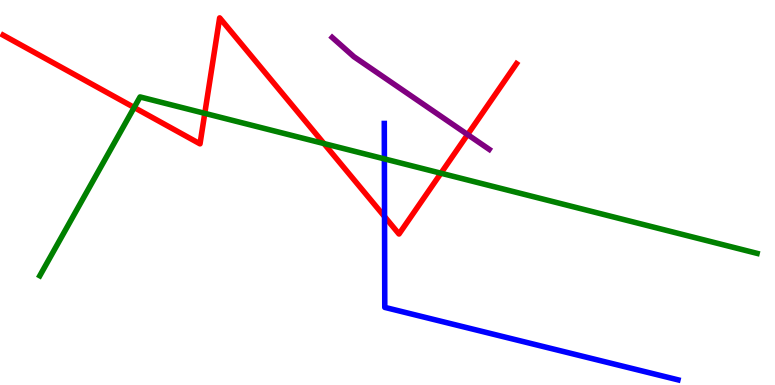[{'lines': ['blue', 'red'], 'intersections': [{'x': 4.96, 'y': 4.37}]}, {'lines': ['green', 'red'], 'intersections': [{'x': 1.73, 'y': 7.21}, {'x': 2.64, 'y': 7.06}, {'x': 4.18, 'y': 6.27}, {'x': 5.69, 'y': 5.5}]}, {'lines': ['purple', 'red'], 'intersections': [{'x': 6.03, 'y': 6.5}]}, {'lines': ['blue', 'green'], 'intersections': [{'x': 4.96, 'y': 5.87}]}, {'lines': ['blue', 'purple'], 'intersections': []}, {'lines': ['green', 'purple'], 'intersections': []}]